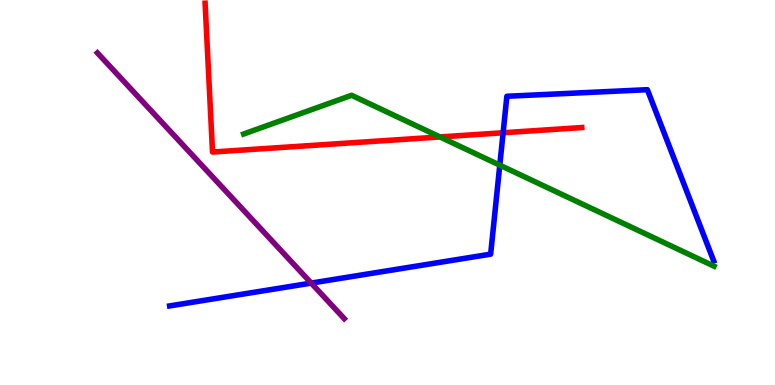[{'lines': ['blue', 'red'], 'intersections': [{'x': 6.49, 'y': 6.55}]}, {'lines': ['green', 'red'], 'intersections': [{'x': 5.68, 'y': 6.44}]}, {'lines': ['purple', 'red'], 'intersections': []}, {'lines': ['blue', 'green'], 'intersections': [{'x': 6.45, 'y': 5.71}]}, {'lines': ['blue', 'purple'], 'intersections': [{'x': 4.02, 'y': 2.65}]}, {'lines': ['green', 'purple'], 'intersections': []}]